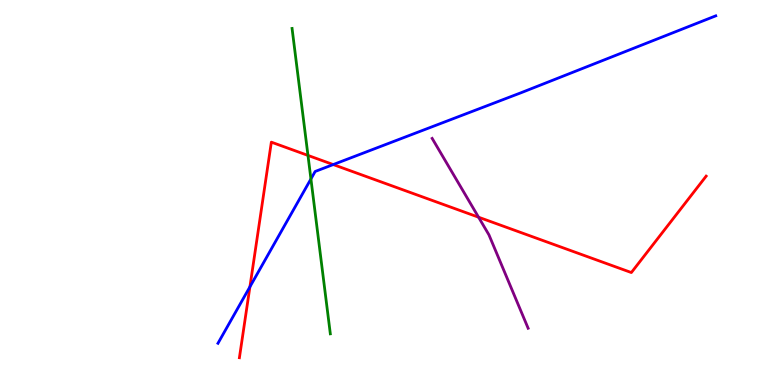[{'lines': ['blue', 'red'], 'intersections': [{'x': 3.22, 'y': 2.55}, {'x': 4.3, 'y': 5.73}]}, {'lines': ['green', 'red'], 'intersections': [{'x': 3.97, 'y': 5.96}]}, {'lines': ['purple', 'red'], 'intersections': [{'x': 6.18, 'y': 4.36}]}, {'lines': ['blue', 'green'], 'intersections': [{'x': 4.01, 'y': 5.35}]}, {'lines': ['blue', 'purple'], 'intersections': []}, {'lines': ['green', 'purple'], 'intersections': []}]